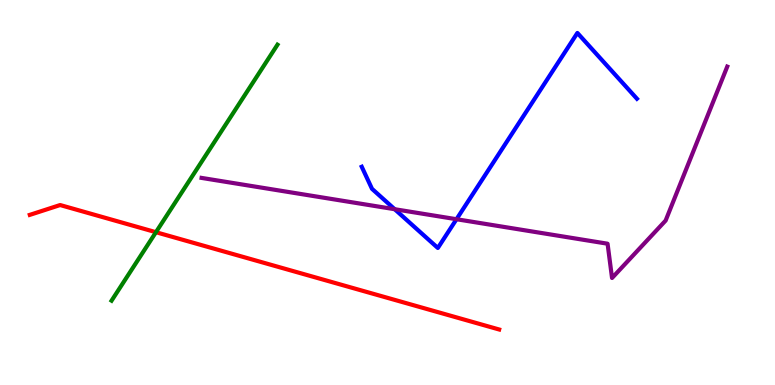[{'lines': ['blue', 'red'], 'intersections': []}, {'lines': ['green', 'red'], 'intersections': [{'x': 2.01, 'y': 3.97}]}, {'lines': ['purple', 'red'], 'intersections': []}, {'lines': ['blue', 'green'], 'intersections': []}, {'lines': ['blue', 'purple'], 'intersections': [{'x': 5.09, 'y': 4.57}, {'x': 5.89, 'y': 4.31}]}, {'lines': ['green', 'purple'], 'intersections': []}]